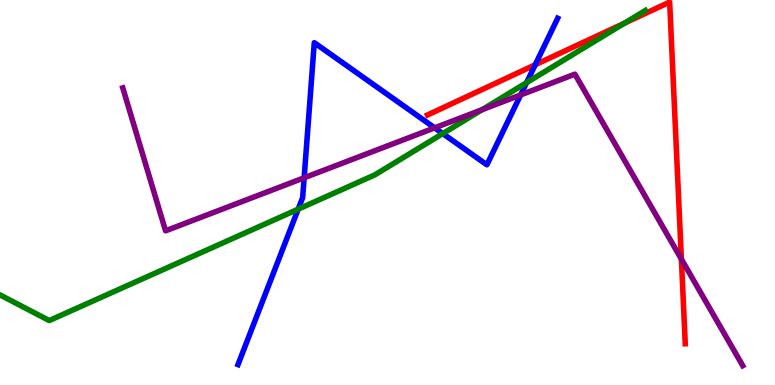[{'lines': ['blue', 'red'], 'intersections': [{'x': 6.91, 'y': 8.32}]}, {'lines': ['green', 'red'], 'intersections': [{'x': 8.06, 'y': 9.4}]}, {'lines': ['purple', 'red'], 'intersections': [{'x': 8.79, 'y': 3.27}]}, {'lines': ['blue', 'green'], 'intersections': [{'x': 3.85, 'y': 4.57}, {'x': 5.71, 'y': 6.53}, {'x': 6.79, 'y': 7.85}]}, {'lines': ['blue', 'purple'], 'intersections': [{'x': 3.92, 'y': 5.38}, {'x': 5.61, 'y': 6.68}, {'x': 6.72, 'y': 7.53}]}, {'lines': ['green', 'purple'], 'intersections': [{'x': 6.22, 'y': 7.15}]}]